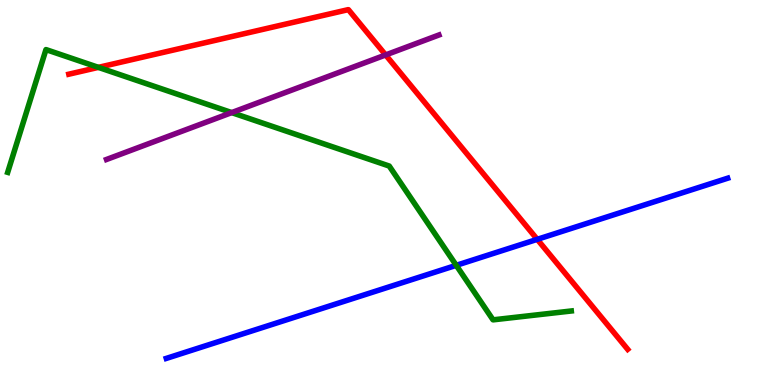[{'lines': ['blue', 'red'], 'intersections': [{'x': 6.93, 'y': 3.78}]}, {'lines': ['green', 'red'], 'intersections': [{'x': 1.27, 'y': 8.25}]}, {'lines': ['purple', 'red'], 'intersections': [{'x': 4.98, 'y': 8.57}]}, {'lines': ['blue', 'green'], 'intersections': [{'x': 5.89, 'y': 3.11}]}, {'lines': ['blue', 'purple'], 'intersections': []}, {'lines': ['green', 'purple'], 'intersections': [{'x': 2.99, 'y': 7.08}]}]